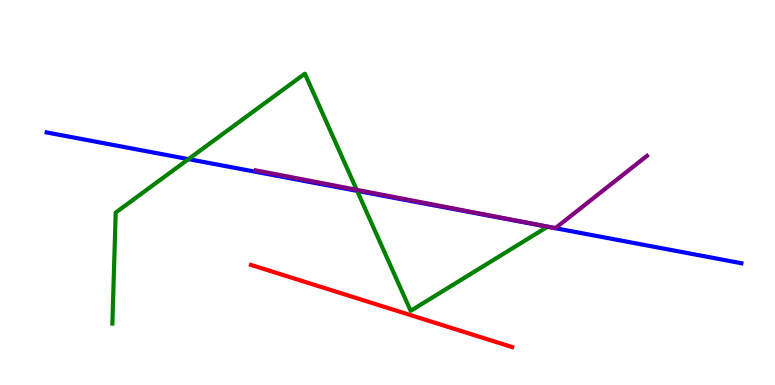[{'lines': ['blue', 'red'], 'intersections': []}, {'lines': ['green', 'red'], 'intersections': []}, {'lines': ['purple', 'red'], 'intersections': []}, {'lines': ['blue', 'green'], 'intersections': [{'x': 2.43, 'y': 5.87}, {'x': 4.61, 'y': 5.04}]}, {'lines': ['blue', 'purple'], 'intersections': []}, {'lines': ['green', 'purple'], 'intersections': [{'x': 4.6, 'y': 5.07}]}]